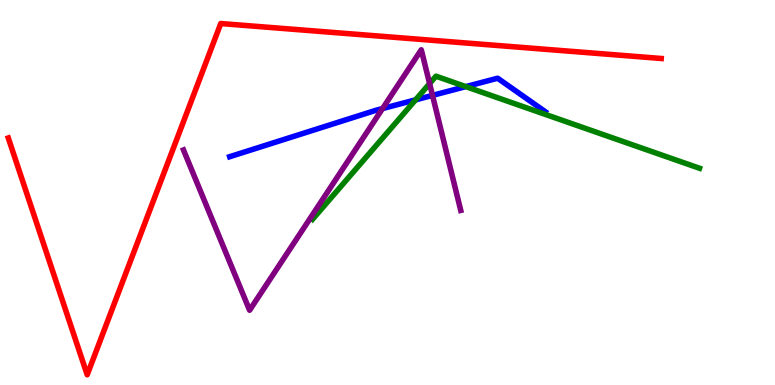[{'lines': ['blue', 'red'], 'intersections': []}, {'lines': ['green', 'red'], 'intersections': []}, {'lines': ['purple', 'red'], 'intersections': []}, {'lines': ['blue', 'green'], 'intersections': [{'x': 5.36, 'y': 7.41}, {'x': 6.01, 'y': 7.75}]}, {'lines': ['blue', 'purple'], 'intersections': [{'x': 4.94, 'y': 7.18}, {'x': 5.58, 'y': 7.52}]}, {'lines': ['green', 'purple'], 'intersections': [{'x': 5.54, 'y': 7.83}]}]